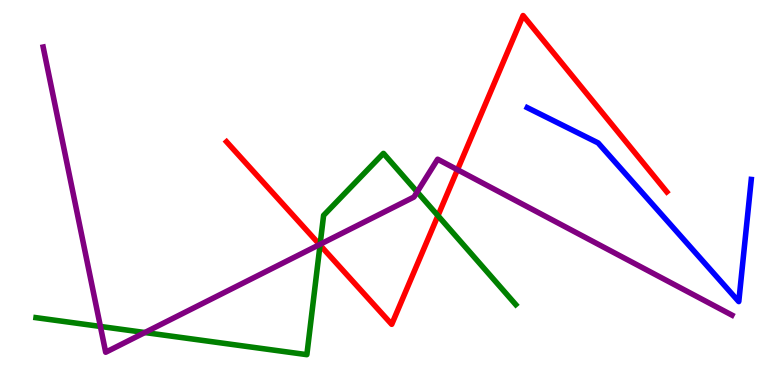[{'lines': ['blue', 'red'], 'intersections': []}, {'lines': ['green', 'red'], 'intersections': [{'x': 4.13, 'y': 3.63}, {'x': 5.65, 'y': 4.4}]}, {'lines': ['purple', 'red'], 'intersections': [{'x': 4.12, 'y': 3.65}, {'x': 5.9, 'y': 5.59}]}, {'lines': ['blue', 'green'], 'intersections': []}, {'lines': ['blue', 'purple'], 'intersections': []}, {'lines': ['green', 'purple'], 'intersections': [{'x': 1.3, 'y': 1.52}, {'x': 1.87, 'y': 1.36}, {'x': 4.13, 'y': 3.66}, {'x': 5.38, 'y': 5.02}]}]